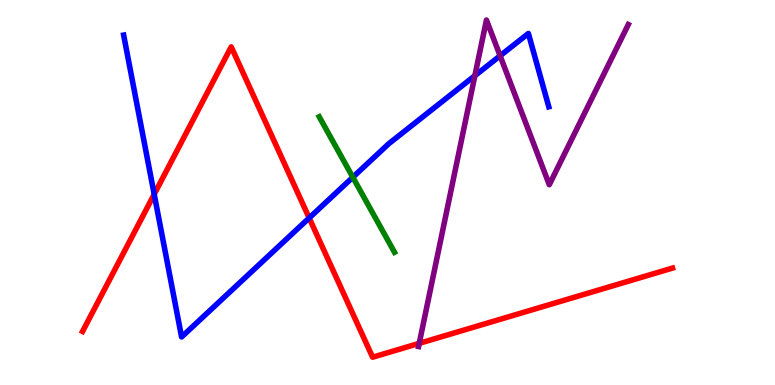[{'lines': ['blue', 'red'], 'intersections': [{'x': 1.99, 'y': 4.95}, {'x': 3.99, 'y': 4.34}]}, {'lines': ['green', 'red'], 'intersections': []}, {'lines': ['purple', 'red'], 'intersections': [{'x': 5.41, 'y': 1.08}]}, {'lines': ['blue', 'green'], 'intersections': [{'x': 4.55, 'y': 5.4}]}, {'lines': ['blue', 'purple'], 'intersections': [{'x': 6.13, 'y': 8.03}, {'x': 6.45, 'y': 8.55}]}, {'lines': ['green', 'purple'], 'intersections': []}]